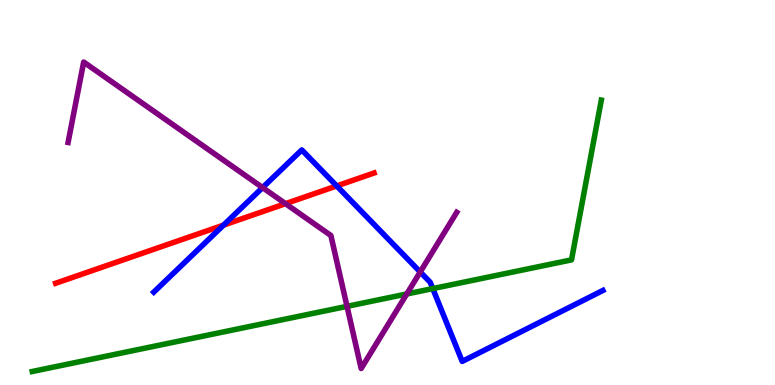[{'lines': ['blue', 'red'], 'intersections': [{'x': 2.88, 'y': 4.15}, {'x': 4.34, 'y': 5.17}]}, {'lines': ['green', 'red'], 'intersections': []}, {'lines': ['purple', 'red'], 'intersections': [{'x': 3.68, 'y': 4.71}]}, {'lines': ['blue', 'green'], 'intersections': [{'x': 5.58, 'y': 2.5}]}, {'lines': ['blue', 'purple'], 'intersections': [{'x': 3.39, 'y': 5.13}, {'x': 5.42, 'y': 2.94}]}, {'lines': ['green', 'purple'], 'intersections': [{'x': 4.48, 'y': 2.04}, {'x': 5.25, 'y': 2.36}]}]